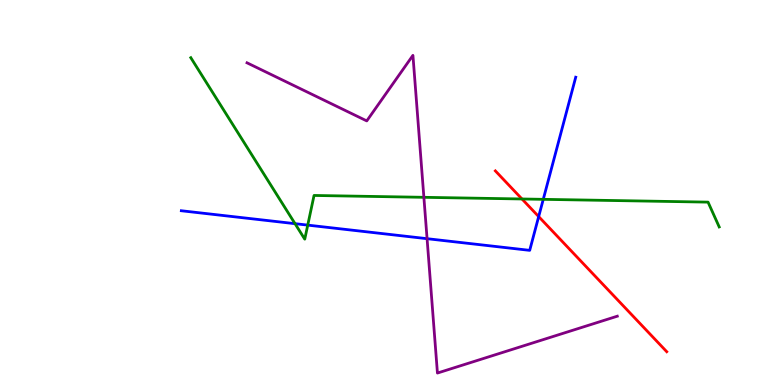[{'lines': ['blue', 'red'], 'intersections': [{'x': 6.95, 'y': 4.37}]}, {'lines': ['green', 'red'], 'intersections': [{'x': 6.74, 'y': 4.83}]}, {'lines': ['purple', 'red'], 'intersections': []}, {'lines': ['blue', 'green'], 'intersections': [{'x': 3.81, 'y': 4.19}, {'x': 3.97, 'y': 4.15}, {'x': 7.01, 'y': 4.82}]}, {'lines': ['blue', 'purple'], 'intersections': [{'x': 5.51, 'y': 3.8}]}, {'lines': ['green', 'purple'], 'intersections': [{'x': 5.47, 'y': 4.87}]}]